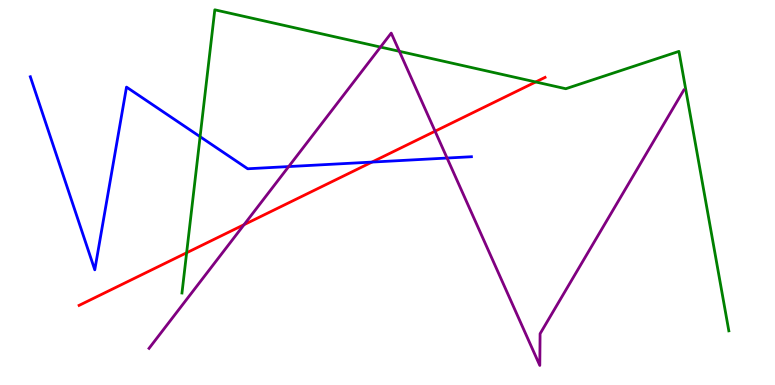[{'lines': ['blue', 'red'], 'intersections': [{'x': 4.8, 'y': 5.79}]}, {'lines': ['green', 'red'], 'intersections': [{'x': 2.41, 'y': 3.43}, {'x': 6.91, 'y': 7.87}]}, {'lines': ['purple', 'red'], 'intersections': [{'x': 3.15, 'y': 4.16}, {'x': 5.61, 'y': 6.59}]}, {'lines': ['blue', 'green'], 'intersections': [{'x': 2.58, 'y': 6.45}]}, {'lines': ['blue', 'purple'], 'intersections': [{'x': 3.73, 'y': 5.67}, {'x': 5.77, 'y': 5.9}]}, {'lines': ['green', 'purple'], 'intersections': [{'x': 4.91, 'y': 8.78}, {'x': 5.15, 'y': 8.67}]}]